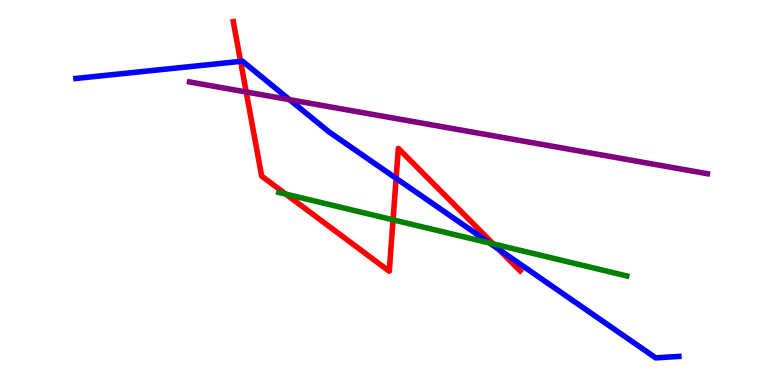[{'lines': ['blue', 'red'], 'intersections': [{'x': 3.1, 'y': 8.41}, {'x': 5.11, 'y': 5.37}, {'x': 6.43, 'y': 3.53}]}, {'lines': ['green', 'red'], 'intersections': [{'x': 3.69, 'y': 4.96}, {'x': 5.07, 'y': 4.29}, {'x': 6.36, 'y': 3.67}]}, {'lines': ['purple', 'red'], 'intersections': [{'x': 3.18, 'y': 7.61}]}, {'lines': ['blue', 'green'], 'intersections': [{'x': 6.32, 'y': 3.69}]}, {'lines': ['blue', 'purple'], 'intersections': [{'x': 3.74, 'y': 7.41}]}, {'lines': ['green', 'purple'], 'intersections': []}]